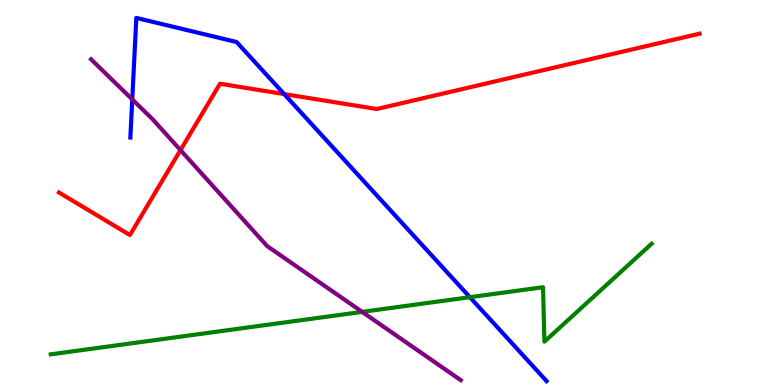[{'lines': ['blue', 'red'], 'intersections': [{'x': 3.67, 'y': 7.56}]}, {'lines': ['green', 'red'], 'intersections': []}, {'lines': ['purple', 'red'], 'intersections': [{'x': 2.33, 'y': 6.1}]}, {'lines': ['blue', 'green'], 'intersections': [{'x': 6.06, 'y': 2.28}]}, {'lines': ['blue', 'purple'], 'intersections': [{'x': 1.71, 'y': 7.42}]}, {'lines': ['green', 'purple'], 'intersections': [{'x': 4.67, 'y': 1.9}]}]